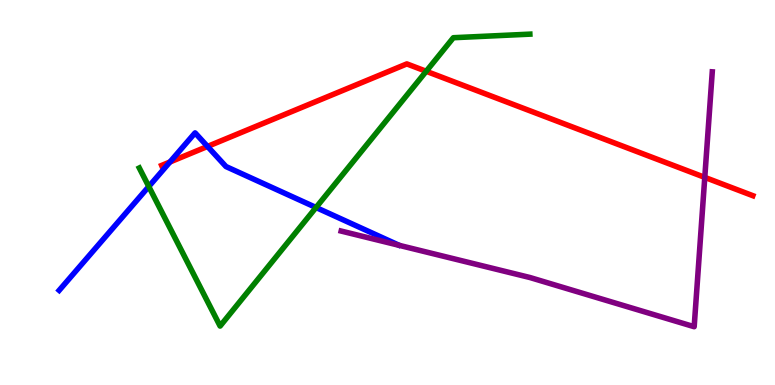[{'lines': ['blue', 'red'], 'intersections': [{'x': 2.19, 'y': 5.79}, {'x': 2.68, 'y': 6.2}]}, {'lines': ['green', 'red'], 'intersections': [{'x': 5.5, 'y': 8.15}]}, {'lines': ['purple', 'red'], 'intersections': [{'x': 9.09, 'y': 5.39}]}, {'lines': ['blue', 'green'], 'intersections': [{'x': 1.92, 'y': 5.16}, {'x': 4.08, 'y': 4.61}]}, {'lines': ['blue', 'purple'], 'intersections': []}, {'lines': ['green', 'purple'], 'intersections': []}]